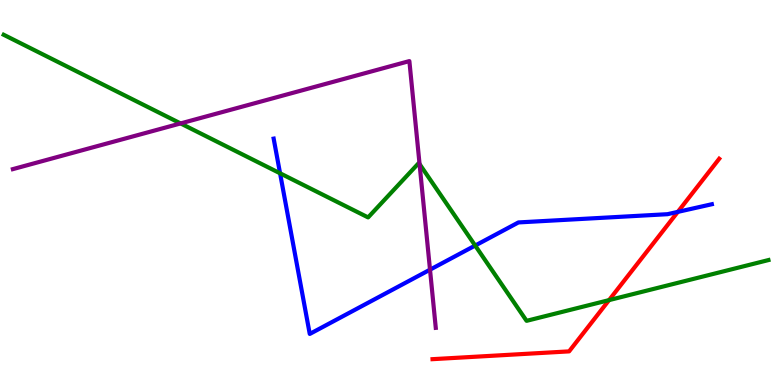[{'lines': ['blue', 'red'], 'intersections': [{'x': 8.75, 'y': 4.5}]}, {'lines': ['green', 'red'], 'intersections': [{'x': 7.86, 'y': 2.2}]}, {'lines': ['purple', 'red'], 'intersections': []}, {'lines': ['blue', 'green'], 'intersections': [{'x': 3.61, 'y': 5.5}, {'x': 6.13, 'y': 3.62}]}, {'lines': ['blue', 'purple'], 'intersections': [{'x': 5.55, 'y': 3.0}]}, {'lines': ['green', 'purple'], 'intersections': [{'x': 2.33, 'y': 6.79}, {'x': 5.41, 'y': 5.74}]}]